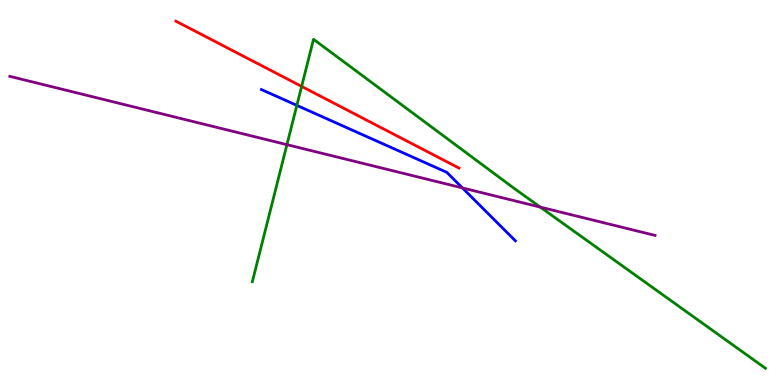[{'lines': ['blue', 'red'], 'intersections': []}, {'lines': ['green', 'red'], 'intersections': [{'x': 3.89, 'y': 7.76}]}, {'lines': ['purple', 'red'], 'intersections': []}, {'lines': ['blue', 'green'], 'intersections': [{'x': 3.83, 'y': 7.26}]}, {'lines': ['blue', 'purple'], 'intersections': [{'x': 5.97, 'y': 5.12}]}, {'lines': ['green', 'purple'], 'intersections': [{'x': 3.7, 'y': 6.24}, {'x': 6.97, 'y': 4.62}]}]